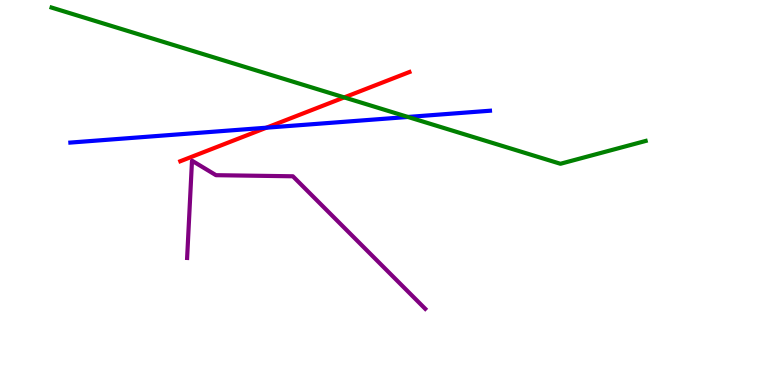[{'lines': ['blue', 'red'], 'intersections': [{'x': 3.44, 'y': 6.68}]}, {'lines': ['green', 'red'], 'intersections': [{'x': 4.44, 'y': 7.47}]}, {'lines': ['purple', 'red'], 'intersections': []}, {'lines': ['blue', 'green'], 'intersections': [{'x': 5.26, 'y': 6.96}]}, {'lines': ['blue', 'purple'], 'intersections': []}, {'lines': ['green', 'purple'], 'intersections': []}]